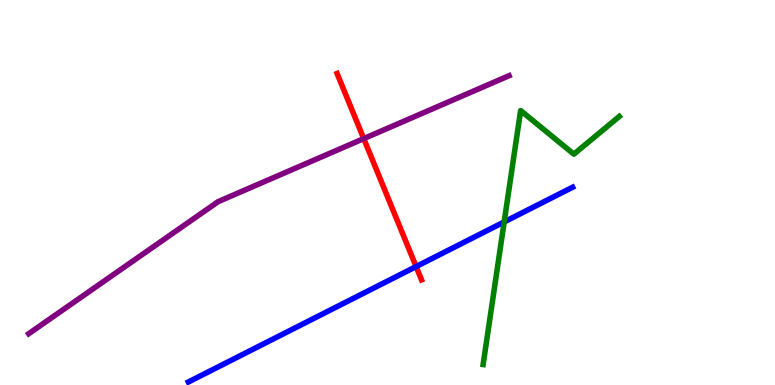[{'lines': ['blue', 'red'], 'intersections': [{'x': 5.37, 'y': 3.08}]}, {'lines': ['green', 'red'], 'intersections': []}, {'lines': ['purple', 'red'], 'intersections': [{'x': 4.69, 'y': 6.4}]}, {'lines': ['blue', 'green'], 'intersections': [{'x': 6.51, 'y': 4.24}]}, {'lines': ['blue', 'purple'], 'intersections': []}, {'lines': ['green', 'purple'], 'intersections': []}]